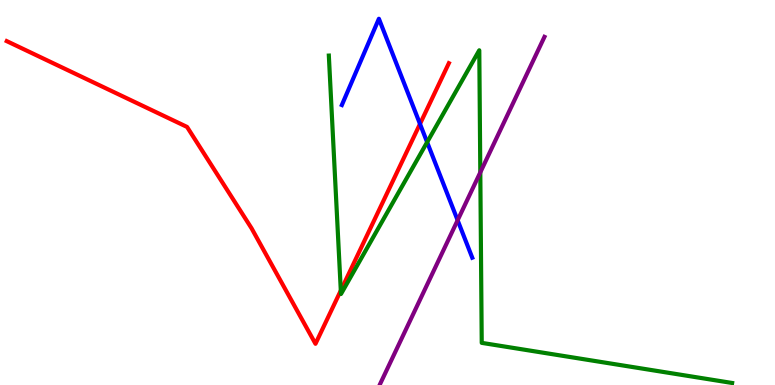[{'lines': ['blue', 'red'], 'intersections': [{'x': 5.42, 'y': 6.78}]}, {'lines': ['green', 'red'], 'intersections': [{'x': 4.4, 'y': 2.45}]}, {'lines': ['purple', 'red'], 'intersections': []}, {'lines': ['blue', 'green'], 'intersections': [{'x': 5.51, 'y': 6.31}]}, {'lines': ['blue', 'purple'], 'intersections': [{'x': 5.9, 'y': 4.28}]}, {'lines': ['green', 'purple'], 'intersections': [{'x': 6.2, 'y': 5.52}]}]